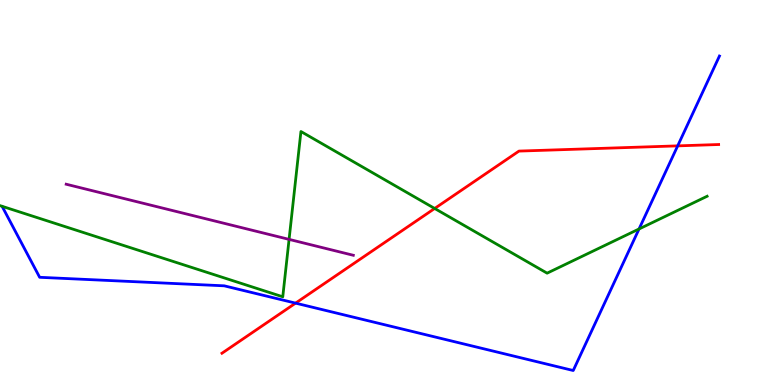[{'lines': ['blue', 'red'], 'intersections': [{'x': 3.81, 'y': 2.13}, {'x': 8.74, 'y': 6.21}]}, {'lines': ['green', 'red'], 'intersections': [{'x': 5.61, 'y': 4.59}]}, {'lines': ['purple', 'red'], 'intersections': []}, {'lines': ['blue', 'green'], 'intersections': [{'x': 8.25, 'y': 4.05}]}, {'lines': ['blue', 'purple'], 'intersections': []}, {'lines': ['green', 'purple'], 'intersections': [{'x': 3.73, 'y': 3.78}]}]